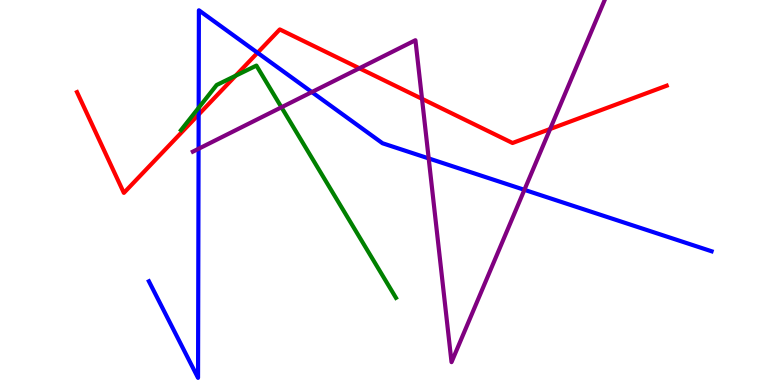[{'lines': ['blue', 'red'], 'intersections': [{'x': 2.56, 'y': 7.03}, {'x': 3.32, 'y': 8.63}]}, {'lines': ['green', 'red'], 'intersections': [{'x': 3.04, 'y': 8.03}]}, {'lines': ['purple', 'red'], 'intersections': [{'x': 4.64, 'y': 8.23}, {'x': 5.45, 'y': 7.43}, {'x': 7.1, 'y': 6.65}]}, {'lines': ['blue', 'green'], 'intersections': [{'x': 2.56, 'y': 7.2}]}, {'lines': ['blue', 'purple'], 'intersections': [{'x': 2.56, 'y': 6.14}, {'x': 4.02, 'y': 7.61}, {'x': 5.53, 'y': 5.89}, {'x': 6.77, 'y': 5.07}]}, {'lines': ['green', 'purple'], 'intersections': [{'x': 3.63, 'y': 7.21}]}]